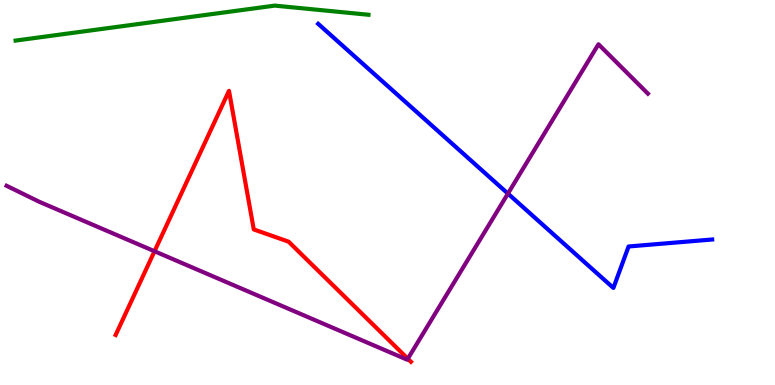[{'lines': ['blue', 'red'], 'intersections': []}, {'lines': ['green', 'red'], 'intersections': []}, {'lines': ['purple', 'red'], 'intersections': [{'x': 1.99, 'y': 3.47}, {'x': 5.26, 'y': 0.682}]}, {'lines': ['blue', 'green'], 'intersections': []}, {'lines': ['blue', 'purple'], 'intersections': [{'x': 6.55, 'y': 4.97}]}, {'lines': ['green', 'purple'], 'intersections': []}]